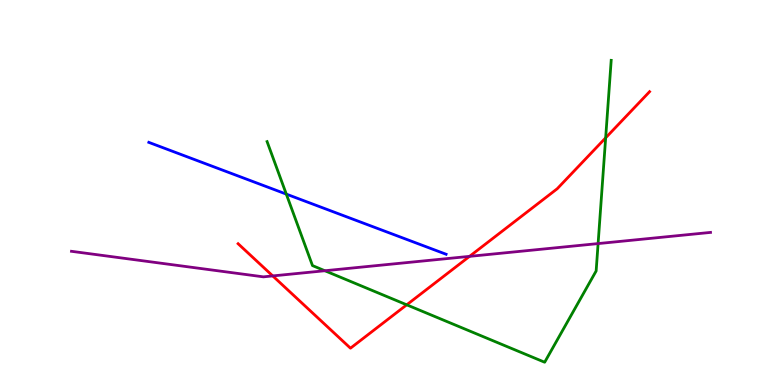[{'lines': ['blue', 'red'], 'intersections': []}, {'lines': ['green', 'red'], 'intersections': [{'x': 5.25, 'y': 2.08}, {'x': 7.81, 'y': 6.42}]}, {'lines': ['purple', 'red'], 'intersections': [{'x': 3.52, 'y': 2.83}, {'x': 6.06, 'y': 3.34}]}, {'lines': ['blue', 'green'], 'intersections': [{'x': 3.69, 'y': 4.96}]}, {'lines': ['blue', 'purple'], 'intersections': []}, {'lines': ['green', 'purple'], 'intersections': [{'x': 4.19, 'y': 2.97}, {'x': 7.72, 'y': 3.67}]}]